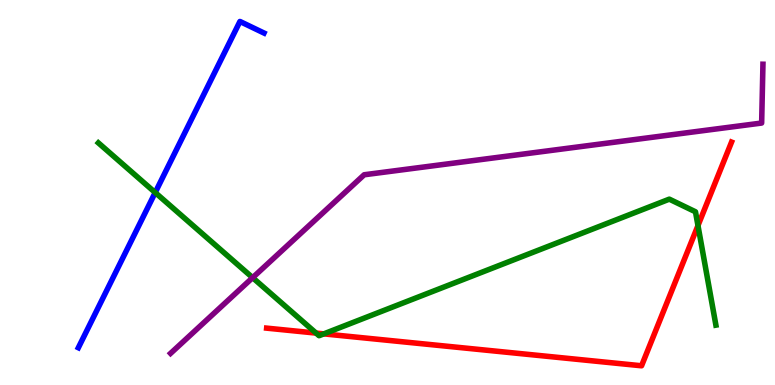[{'lines': ['blue', 'red'], 'intersections': []}, {'lines': ['green', 'red'], 'intersections': [{'x': 4.08, 'y': 1.35}, {'x': 4.18, 'y': 1.33}, {'x': 9.01, 'y': 4.14}]}, {'lines': ['purple', 'red'], 'intersections': []}, {'lines': ['blue', 'green'], 'intersections': [{'x': 2.0, 'y': 5.0}]}, {'lines': ['blue', 'purple'], 'intersections': []}, {'lines': ['green', 'purple'], 'intersections': [{'x': 3.26, 'y': 2.79}]}]